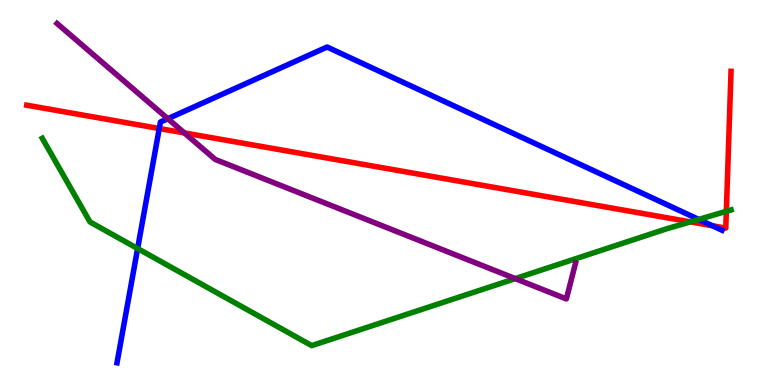[{'lines': ['blue', 'red'], 'intersections': [{'x': 2.05, 'y': 6.66}, {'x': 9.19, 'y': 4.14}]}, {'lines': ['green', 'red'], 'intersections': [{'x': 8.91, 'y': 4.24}, {'x': 9.37, 'y': 4.51}]}, {'lines': ['purple', 'red'], 'intersections': [{'x': 2.38, 'y': 6.55}]}, {'lines': ['blue', 'green'], 'intersections': [{'x': 1.78, 'y': 3.54}, {'x': 9.02, 'y': 4.3}]}, {'lines': ['blue', 'purple'], 'intersections': [{'x': 2.17, 'y': 6.92}]}, {'lines': ['green', 'purple'], 'intersections': [{'x': 6.65, 'y': 2.76}]}]